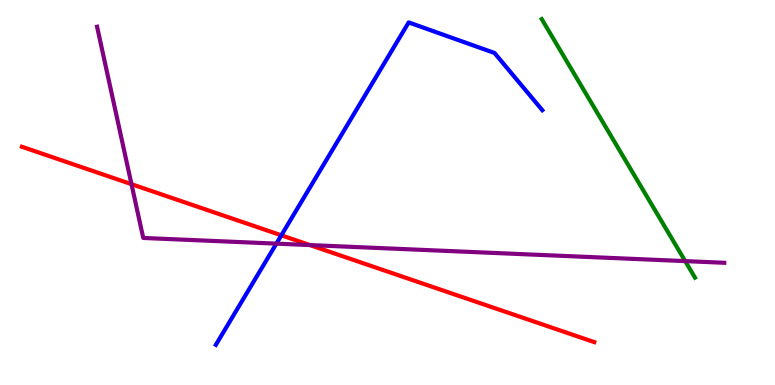[{'lines': ['blue', 'red'], 'intersections': [{'x': 3.63, 'y': 3.89}]}, {'lines': ['green', 'red'], 'intersections': []}, {'lines': ['purple', 'red'], 'intersections': [{'x': 1.7, 'y': 5.22}, {'x': 4.0, 'y': 3.63}]}, {'lines': ['blue', 'green'], 'intersections': []}, {'lines': ['blue', 'purple'], 'intersections': [{'x': 3.57, 'y': 3.67}]}, {'lines': ['green', 'purple'], 'intersections': [{'x': 8.84, 'y': 3.22}]}]